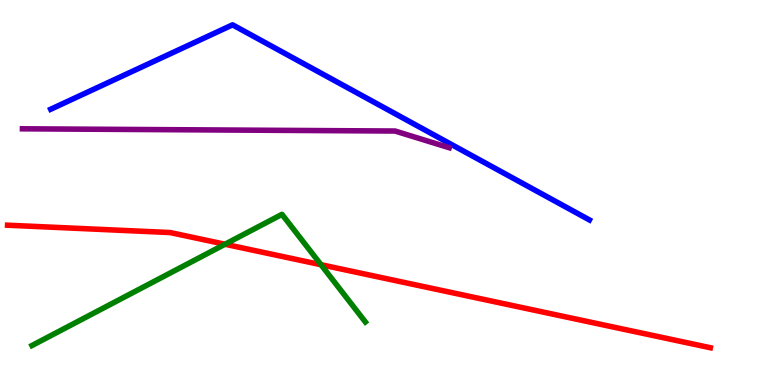[{'lines': ['blue', 'red'], 'intersections': []}, {'lines': ['green', 'red'], 'intersections': [{'x': 2.9, 'y': 3.66}, {'x': 4.14, 'y': 3.12}]}, {'lines': ['purple', 'red'], 'intersections': []}, {'lines': ['blue', 'green'], 'intersections': []}, {'lines': ['blue', 'purple'], 'intersections': []}, {'lines': ['green', 'purple'], 'intersections': []}]